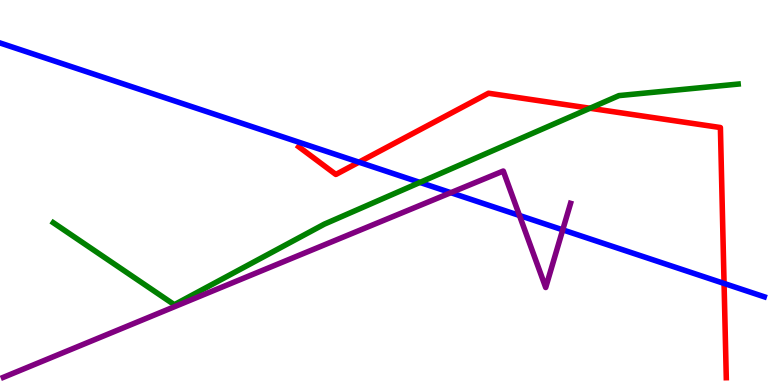[{'lines': ['blue', 'red'], 'intersections': [{'x': 4.63, 'y': 5.79}, {'x': 9.34, 'y': 2.64}]}, {'lines': ['green', 'red'], 'intersections': [{'x': 7.61, 'y': 7.19}]}, {'lines': ['purple', 'red'], 'intersections': []}, {'lines': ['blue', 'green'], 'intersections': [{'x': 5.42, 'y': 5.26}]}, {'lines': ['blue', 'purple'], 'intersections': [{'x': 5.82, 'y': 5.0}, {'x': 6.7, 'y': 4.4}, {'x': 7.26, 'y': 4.03}]}, {'lines': ['green', 'purple'], 'intersections': []}]